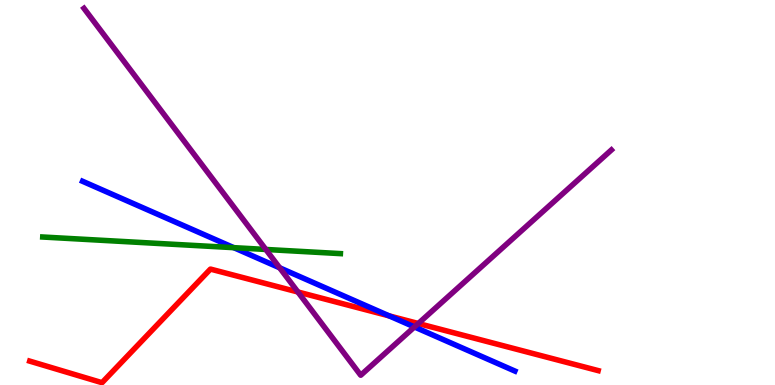[{'lines': ['blue', 'red'], 'intersections': [{'x': 5.02, 'y': 1.79}]}, {'lines': ['green', 'red'], 'intersections': []}, {'lines': ['purple', 'red'], 'intersections': [{'x': 3.84, 'y': 2.42}, {'x': 5.4, 'y': 1.6}]}, {'lines': ['blue', 'green'], 'intersections': [{'x': 3.02, 'y': 3.57}]}, {'lines': ['blue', 'purple'], 'intersections': [{'x': 3.61, 'y': 3.04}, {'x': 5.35, 'y': 1.51}]}, {'lines': ['green', 'purple'], 'intersections': [{'x': 3.43, 'y': 3.52}]}]